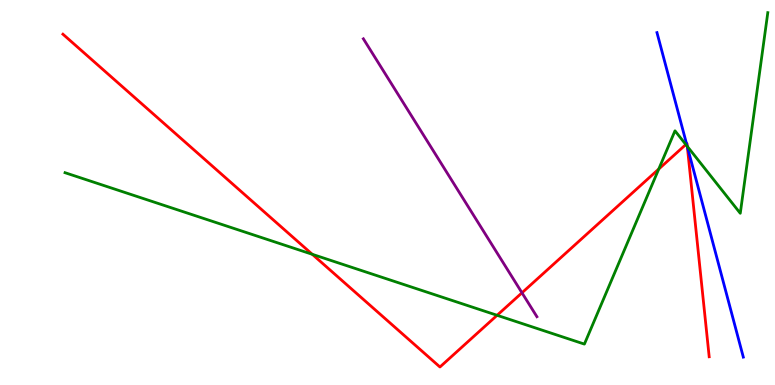[{'lines': ['blue', 'red'], 'intersections': [{'x': 8.86, 'y': 6.26}, {'x': 8.87, 'y': 6.19}]}, {'lines': ['green', 'red'], 'intersections': [{'x': 4.03, 'y': 3.39}, {'x': 6.41, 'y': 1.81}, {'x': 8.5, 'y': 5.61}, {'x': 8.85, 'y': 6.25}, {'x': 8.87, 'y': 6.2}]}, {'lines': ['purple', 'red'], 'intersections': [{'x': 6.74, 'y': 2.4}]}, {'lines': ['blue', 'green'], 'intersections': [{'x': 8.87, 'y': 6.2}]}, {'lines': ['blue', 'purple'], 'intersections': []}, {'lines': ['green', 'purple'], 'intersections': []}]